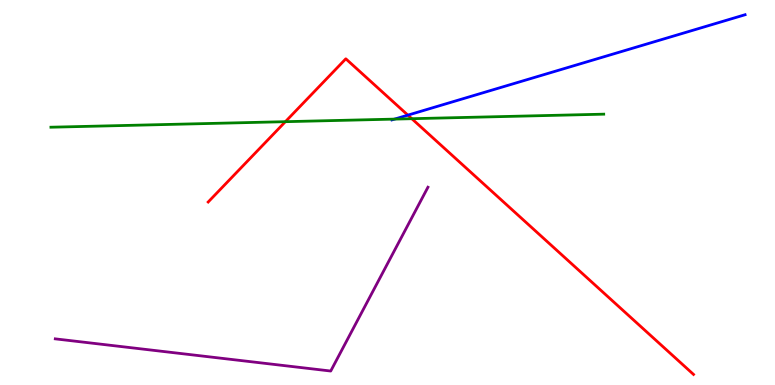[{'lines': ['blue', 'red'], 'intersections': [{'x': 5.26, 'y': 7.01}]}, {'lines': ['green', 'red'], 'intersections': [{'x': 3.68, 'y': 6.84}, {'x': 5.31, 'y': 6.92}]}, {'lines': ['purple', 'red'], 'intersections': []}, {'lines': ['blue', 'green'], 'intersections': [{'x': 5.09, 'y': 6.91}]}, {'lines': ['blue', 'purple'], 'intersections': []}, {'lines': ['green', 'purple'], 'intersections': []}]